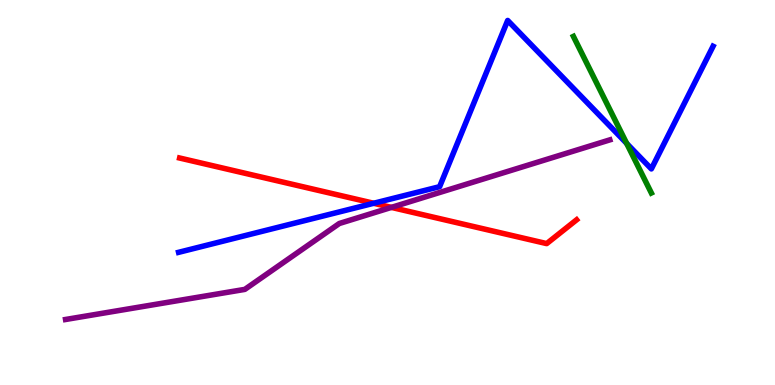[{'lines': ['blue', 'red'], 'intersections': [{'x': 4.82, 'y': 4.72}]}, {'lines': ['green', 'red'], 'intersections': []}, {'lines': ['purple', 'red'], 'intersections': [{'x': 5.05, 'y': 4.61}]}, {'lines': ['blue', 'green'], 'intersections': [{'x': 8.09, 'y': 6.28}]}, {'lines': ['blue', 'purple'], 'intersections': []}, {'lines': ['green', 'purple'], 'intersections': []}]